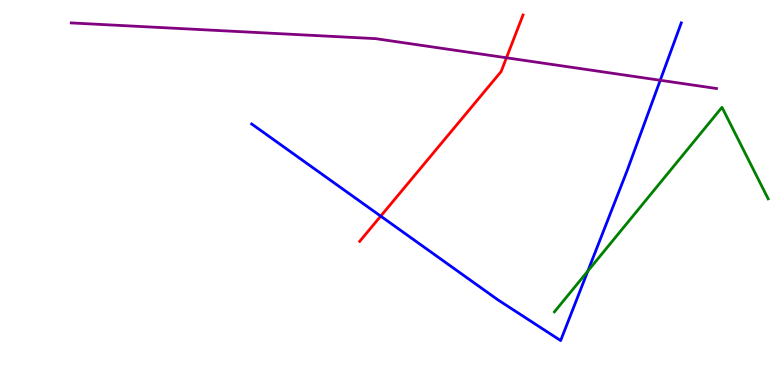[{'lines': ['blue', 'red'], 'intersections': [{'x': 4.91, 'y': 4.39}]}, {'lines': ['green', 'red'], 'intersections': []}, {'lines': ['purple', 'red'], 'intersections': [{'x': 6.53, 'y': 8.5}]}, {'lines': ['blue', 'green'], 'intersections': [{'x': 7.58, 'y': 2.96}]}, {'lines': ['blue', 'purple'], 'intersections': [{'x': 8.52, 'y': 7.92}]}, {'lines': ['green', 'purple'], 'intersections': []}]